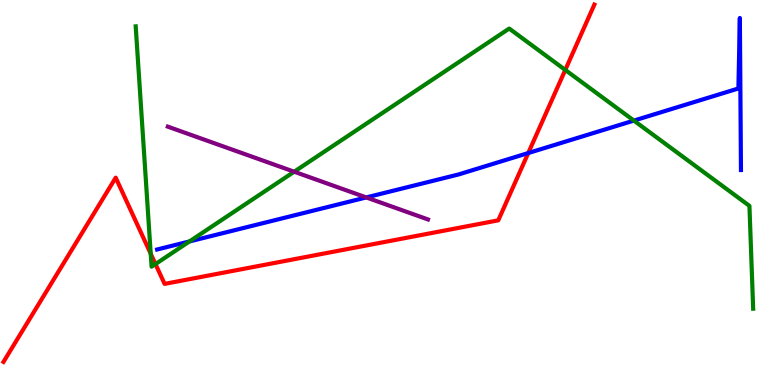[{'lines': ['blue', 'red'], 'intersections': [{'x': 6.82, 'y': 6.02}]}, {'lines': ['green', 'red'], 'intersections': [{'x': 1.94, 'y': 3.41}, {'x': 2.01, 'y': 3.14}, {'x': 7.29, 'y': 8.18}]}, {'lines': ['purple', 'red'], 'intersections': []}, {'lines': ['blue', 'green'], 'intersections': [{'x': 2.44, 'y': 3.73}, {'x': 8.18, 'y': 6.87}]}, {'lines': ['blue', 'purple'], 'intersections': [{'x': 4.73, 'y': 4.87}]}, {'lines': ['green', 'purple'], 'intersections': [{'x': 3.8, 'y': 5.54}]}]